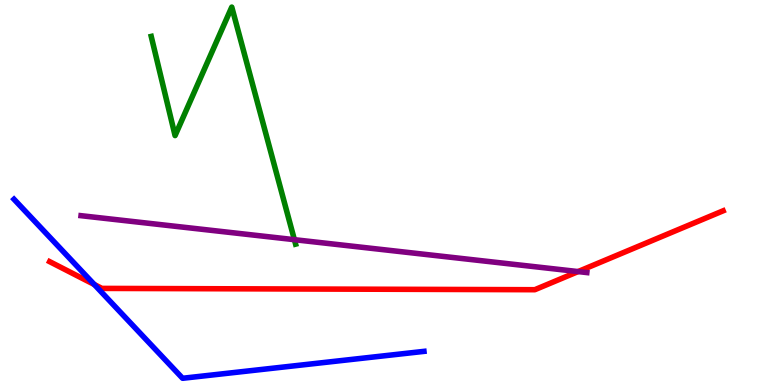[{'lines': ['blue', 'red'], 'intersections': [{'x': 1.22, 'y': 2.61}]}, {'lines': ['green', 'red'], 'intersections': []}, {'lines': ['purple', 'red'], 'intersections': [{'x': 7.46, 'y': 2.95}]}, {'lines': ['blue', 'green'], 'intersections': []}, {'lines': ['blue', 'purple'], 'intersections': []}, {'lines': ['green', 'purple'], 'intersections': [{'x': 3.8, 'y': 3.77}]}]